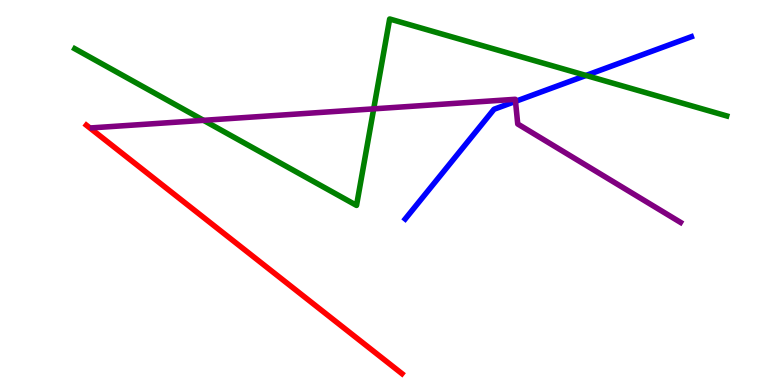[{'lines': ['blue', 'red'], 'intersections': []}, {'lines': ['green', 'red'], 'intersections': []}, {'lines': ['purple', 'red'], 'intersections': []}, {'lines': ['blue', 'green'], 'intersections': [{'x': 7.56, 'y': 8.04}]}, {'lines': ['blue', 'purple'], 'intersections': [{'x': 6.65, 'y': 7.37}]}, {'lines': ['green', 'purple'], 'intersections': [{'x': 2.63, 'y': 6.87}, {'x': 4.82, 'y': 7.17}]}]